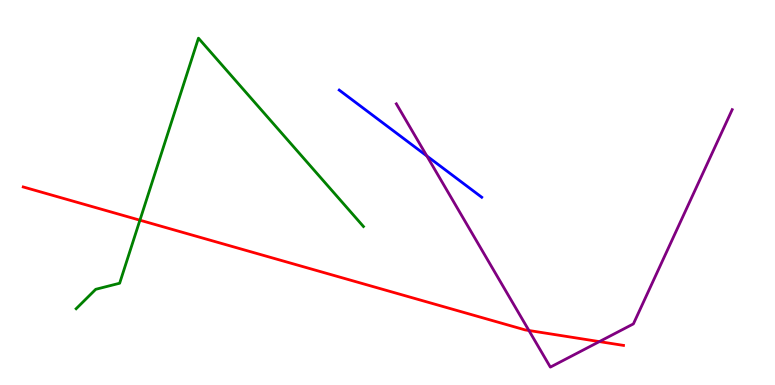[{'lines': ['blue', 'red'], 'intersections': []}, {'lines': ['green', 'red'], 'intersections': [{'x': 1.81, 'y': 4.28}]}, {'lines': ['purple', 'red'], 'intersections': [{'x': 6.82, 'y': 1.42}, {'x': 7.73, 'y': 1.13}]}, {'lines': ['blue', 'green'], 'intersections': []}, {'lines': ['blue', 'purple'], 'intersections': [{'x': 5.51, 'y': 5.95}]}, {'lines': ['green', 'purple'], 'intersections': []}]